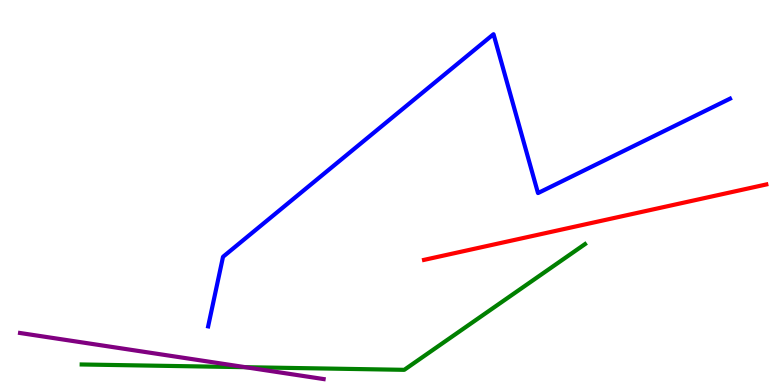[{'lines': ['blue', 'red'], 'intersections': []}, {'lines': ['green', 'red'], 'intersections': []}, {'lines': ['purple', 'red'], 'intersections': []}, {'lines': ['blue', 'green'], 'intersections': []}, {'lines': ['blue', 'purple'], 'intersections': []}, {'lines': ['green', 'purple'], 'intersections': [{'x': 3.17, 'y': 0.462}]}]